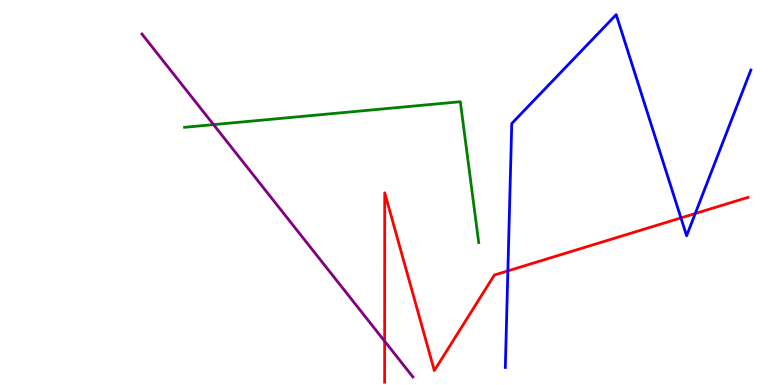[{'lines': ['blue', 'red'], 'intersections': [{'x': 6.55, 'y': 2.96}, {'x': 8.79, 'y': 4.34}, {'x': 8.97, 'y': 4.45}]}, {'lines': ['green', 'red'], 'intersections': []}, {'lines': ['purple', 'red'], 'intersections': [{'x': 4.96, 'y': 1.14}]}, {'lines': ['blue', 'green'], 'intersections': []}, {'lines': ['blue', 'purple'], 'intersections': []}, {'lines': ['green', 'purple'], 'intersections': [{'x': 2.76, 'y': 6.76}]}]